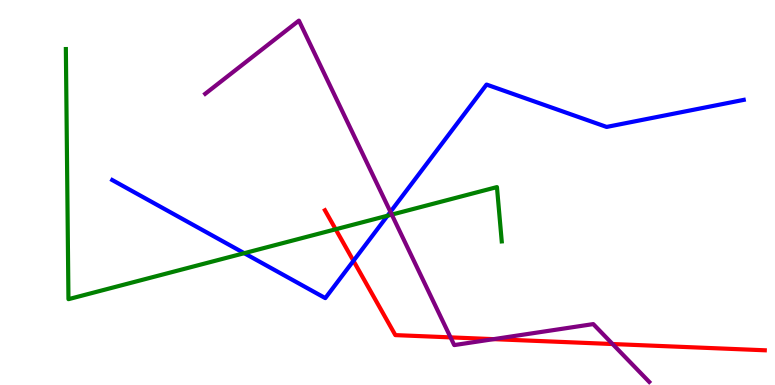[{'lines': ['blue', 'red'], 'intersections': [{'x': 4.56, 'y': 3.23}]}, {'lines': ['green', 'red'], 'intersections': [{'x': 4.33, 'y': 4.04}]}, {'lines': ['purple', 'red'], 'intersections': [{'x': 5.81, 'y': 1.24}, {'x': 6.37, 'y': 1.19}, {'x': 7.9, 'y': 1.06}]}, {'lines': ['blue', 'green'], 'intersections': [{'x': 3.15, 'y': 3.42}, {'x': 5.0, 'y': 4.4}]}, {'lines': ['blue', 'purple'], 'intersections': [{'x': 5.04, 'y': 4.5}]}, {'lines': ['green', 'purple'], 'intersections': [{'x': 5.06, 'y': 4.43}]}]